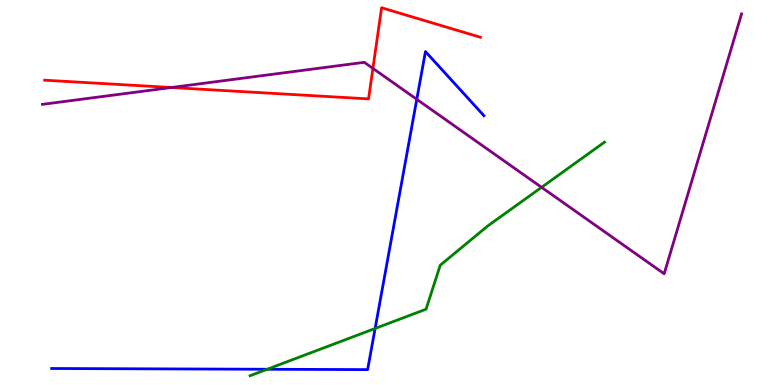[{'lines': ['blue', 'red'], 'intersections': []}, {'lines': ['green', 'red'], 'intersections': []}, {'lines': ['purple', 'red'], 'intersections': [{'x': 2.21, 'y': 7.73}, {'x': 4.81, 'y': 8.22}]}, {'lines': ['blue', 'green'], 'intersections': [{'x': 3.45, 'y': 0.409}, {'x': 4.84, 'y': 1.47}]}, {'lines': ['blue', 'purple'], 'intersections': [{'x': 5.38, 'y': 7.42}]}, {'lines': ['green', 'purple'], 'intersections': [{'x': 6.99, 'y': 5.13}]}]